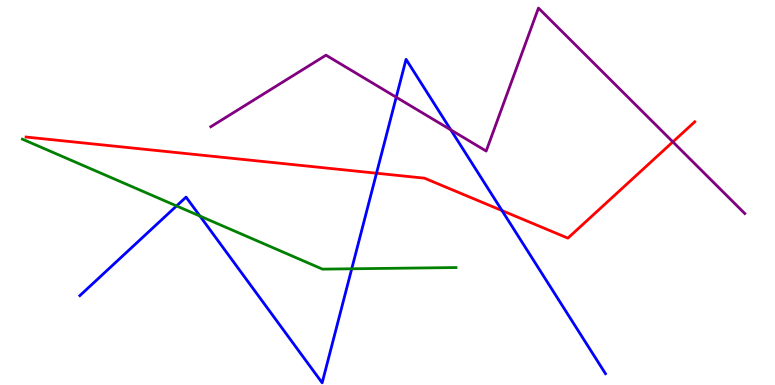[{'lines': ['blue', 'red'], 'intersections': [{'x': 4.86, 'y': 5.5}, {'x': 6.48, 'y': 4.53}]}, {'lines': ['green', 'red'], 'intersections': []}, {'lines': ['purple', 'red'], 'intersections': [{'x': 8.68, 'y': 6.31}]}, {'lines': ['blue', 'green'], 'intersections': [{'x': 2.28, 'y': 4.65}, {'x': 2.58, 'y': 4.39}, {'x': 4.54, 'y': 3.02}]}, {'lines': ['blue', 'purple'], 'intersections': [{'x': 5.11, 'y': 7.47}, {'x': 5.82, 'y': 6.63}]}, {'lines': ['green', 'purple'], 'intersections': []}]